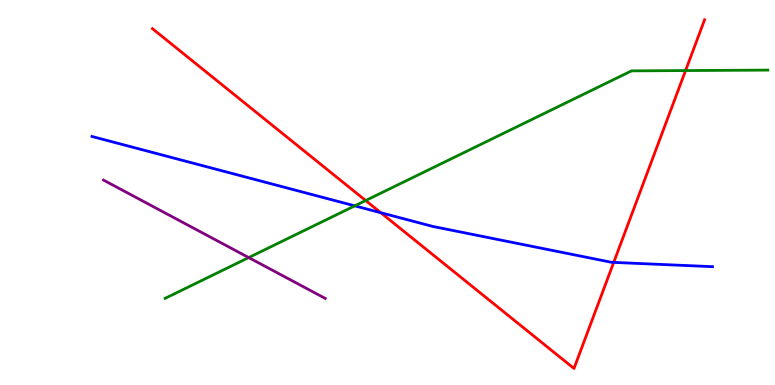[{'lines': ['blue', 'red'], 'intersections': [{'x': 4.91, 'y': 4.48}, {'x': 7.92, 'y': 3.18}]}, {'lines': ['green', 'red'], 'intersections': [{'x': 4.72, 'y': 4.79}, {'x': 8.85, 'y': 8.17}]}, {'lines': ['purple', 'red'], 'intersections': []}, {'lines': ['blue', 'green'], 'intersections': [{'x': 4.58, 'y': 4.65}]}, {'lines': ['blue', 'purple'], 'intersections': []}, {'lines': ['green', 'purple'], 'intersections': [{'x': 3.21, 'y': 3.31}]}]